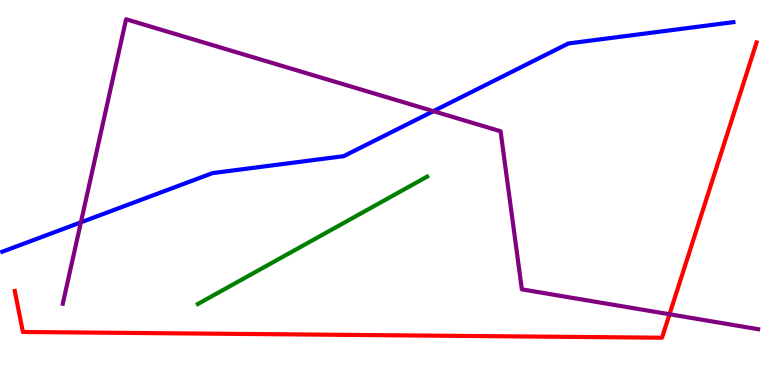[{'lines': ['blue', 'red'], 'intersections': []}, {'lines': ['green', 'red'], 'intersections': []}, {'lines': ['purple', 'red'], 'intersections': [{'x': 8.64, 'y': 1.84}]}, {'lines': ['blue', 'green'], 'intersections': []}, {'lines': ['blue', 'purple'], 'intersections': [{'x': 1.04, 'y': 4.22}, {'x': 5.59, 'y': 7.11}]}, {'lines': ['green', 'purple'], 'intersections': []}]